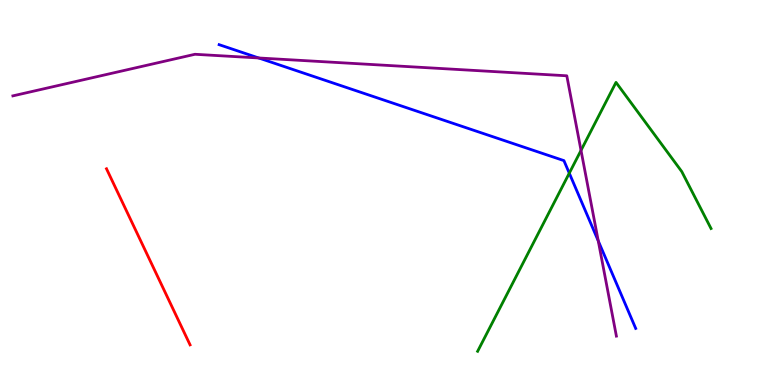[{'lines': ['blue', 'red'], 'intersections': []}, {'lines': ['green', 'red'], 'intersections': []}, {'lines': ['purple', 'red'], 'intersections': []}, {'lines': ['blue', 'green'], 'intersections': [{'x': 7.35, 'y': 5.5}]}, {'lines': ['blue', 'purple'], 'intersections': [{'x': 3.34, 'y': 8.49}, {'x': 7.72, 'y': 3.74}]}, {'lines': ['green', 'purple'], 'intersections': [{'x': 7.5, 'y': 6.09}]}]